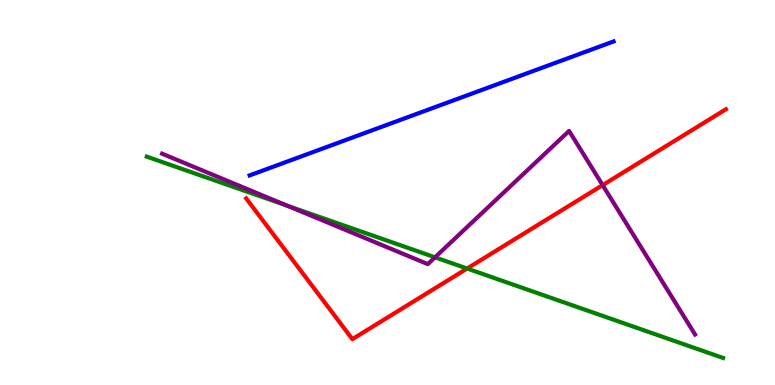[{'lines': ['blue', 'red'], 'intersections': []}, {'lines': ['green', 'red'], 'intersections': [{'x': 6.03, 'y': 3.03}]}, {'lines': ['purple', 'red'], 'intersections': [{'x': 7.78, 'y': 5.19}]}, {'lines': ['blue', 'green'], 'intersections': []}, {'lines': ['blue', 'purple'], 'intersections': []}, {'lines': ['green', 'purple'], 'intersections': [{'x': 3.71, 'y': 4.66}, {'x': 5.61, 'y': 3.32}]}]